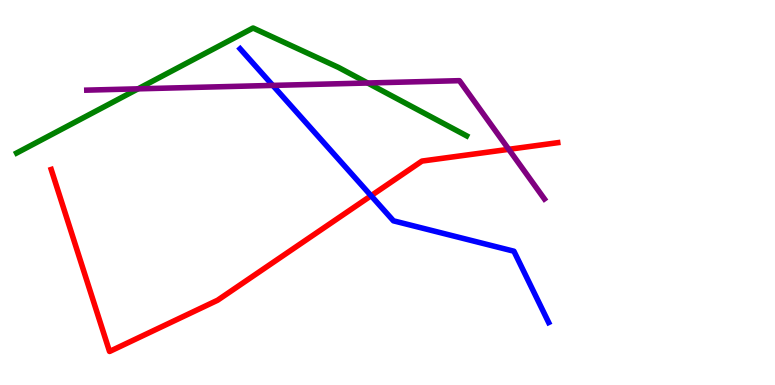[{'lines': ['blue', 'red'], 'intersections': [{'x': 4.79, 'y': 4.92}]}, {'lines': ['green', 'red'], 'intersections': []}, {'lines': ['purple', 'red'], 'intersections': [{'x': 6.56, 'y': 6.12}]}, {'lines': ['blue', 'green'], 'intersections': []}, {'lines': ['blue', 'purple'], 'intersections': [{'x': 3.52, 'y': 7.78}]}, {'lines': ['green', 'purple'], 'intersections': [{'x': 1.78, 'y': 7.69}, {'x': 4.74, 'y': 7.84}]}]